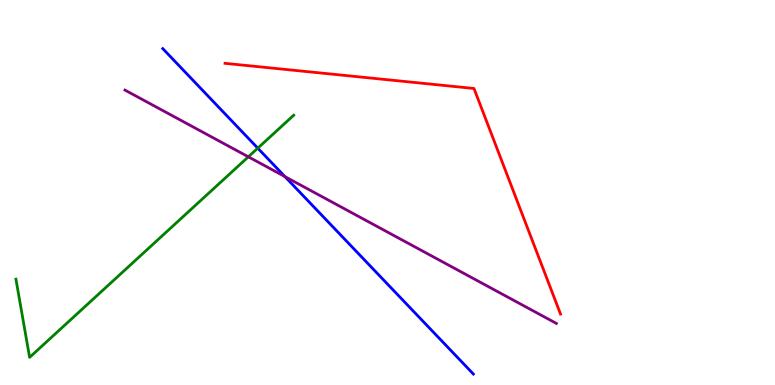[{'lines': ['blue', 'red'], 'intersections': []}, {'lines': ['green', 'red'], 'intersections': []}, {'lines': ['purple', 'red'], 'intersections': []}, {'lines': ['blue', 'green'], 'intersections': [{'x': 3.33, 'y': 6.15}]}, {'lines': ['blue', 'purple'], 'intersections': [{'x': 3.68, 'y': 5.41}]}, {'lines': ['green', 'purple'], 'intersections': [{'x': 3.2, 'y': 5.93}]}]